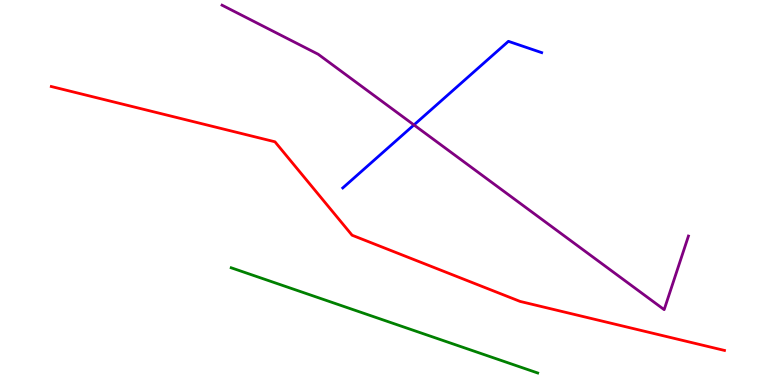[{'lines': ['blue', 'red'], 'intersections': []}, {'lines': ['green', 'red'], 'intersections': []}, {'lines': ['purple', 'red'], 'intersections': []}, {'lines': ['blue', 'green'], 'intersections': []}, {'lines': ['blue', 'purple'], 'intersections': [{'x': 5.34, 'y': 6.75}]}, {'lines': ['green', 'purple'], 'intersections': []}]